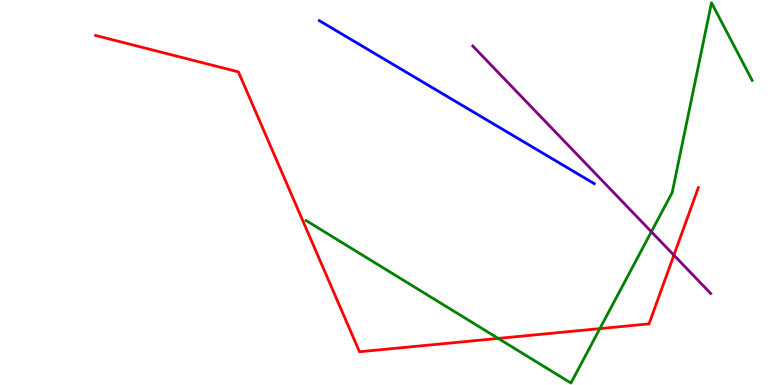[{'lines': ['blue', 'red'], 'intersections': []}, {'lines': ['green', 'red'], 'intersections': [{'x': 6.43, 'y': 1.21}, {'x': 7.74, 'y': 1.46}]}, {'lines': ['purple', 'red'], 'intersections': [{'x': 8.7, 'y': 3.37}]}, {'lines': ['blue', 'green'], 'intersections': []}, {'lines': ['blue', 'purple'], 'intersections': []}, {'lines': ['green', 'purple'], 'intersections': [{'x': 8.4, 'y': 3.98}]}]